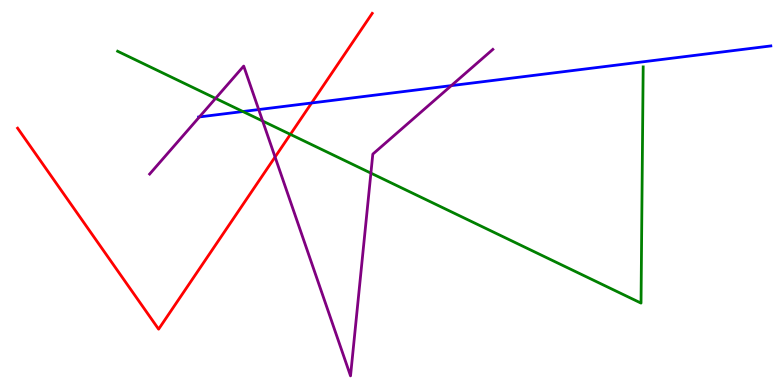[{'lines': ['blue', 'red'], 'intersections': [{'x': 4.02, 'y': 7.33}]}, {'lines': ['green', 'red'], 'intersections': [{'x': 3.75, 'y': 6.51}]}, {'lines': ['purple', 'red'], 'intersections': [{'x': 3.55, 'y': 5.92}]}, {'lines': ['blue', 'green'], 'intersections': [{'x': 3.13, 'y': 7.1}]}, {'lines': ['blue', 'purple'], 'intersections': [{'x': 2.57, 'y': 6.96}, {'x': 3.34, 'y': 7.15}, {'x': 5.82, 'y': 7.78}]}, {'lines': ['green', 'purple'], 'intersections': [{'x': 2.78, 'y': 7.44}, {'x': 3.39, 'y': 6.86}, {'x': 4.79, 'y': 5.5}]}]